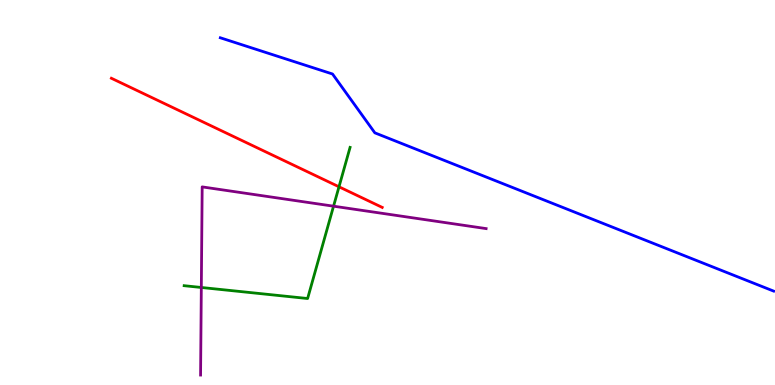[{'lines': ['blue', 'red'], 'intersections': []}, {'lines': ['green', 'red'], 'intersections': [{'x': 4.37, 'y': 5.15}]}, {'lines': ['purple', 'red'], 'intersections': []}, {'lines': ['blue', 'green'], 'intersections': []}, {'lines': ['blue', 'purple'], 'intersections': []}, {'lines': ['green', 'purple'], 'intersections': [{'x': 2.6, 'y': 2.53}, {'x': 4.3, 'y': 4.64}]}]